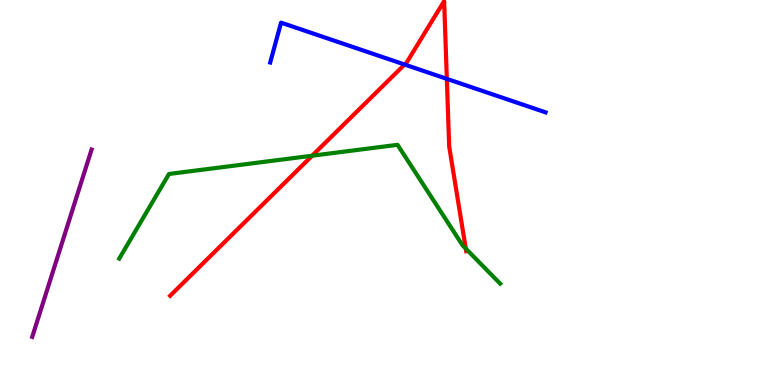[{'lines': ['blue', 'red'], 'intersections': [{'x': 5.22, 'y': 8.32}, {'x': 5.77, 'y': 7.95}]}, {'lines': ['green', 'red'], 'intersections': [{'x': 4.03, 'y': 5.96}, {'x': 6.01, 'y': 3.54}]}, {'lines': ['purple', 'red'], 'intersections': []}, {'lines': ['blue', 'green'], 'intersections': []}, {'lines': ['blue', 'purple'], 'intersections': []}, {'lines': ['green', 'purple'], 'intersections': []}]